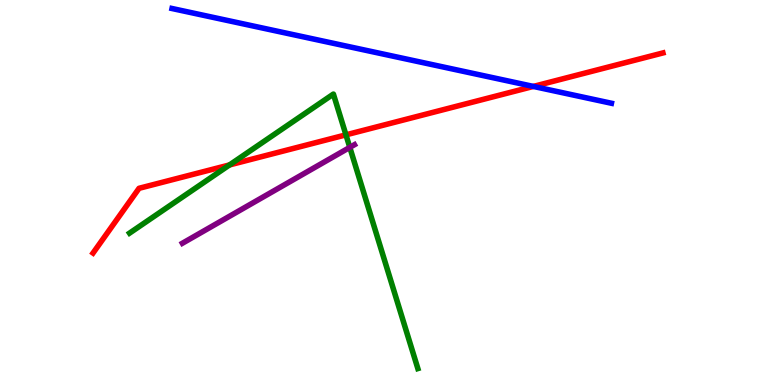[{'lines': ['blue', 'red'], 'intersections': [{'x': 6.88, 'y': 7.76}]}, {'lines': ['green', 'red'], 'intersections': [{'x': 2.96, 'y': 5.72}, {'x': 4.46, 'y': 6.5}]}, {'lines': ['purple', 'red'], 'intersections': []}, {'lines': ['blue', 'green'], 'intersections': []}, {'lines': ['blue', 'purple'], 'intersections': []}, {'lines': ['green', 'purple'], 'intersections': [{'x': 4.51, 'y': 6.17}]}]